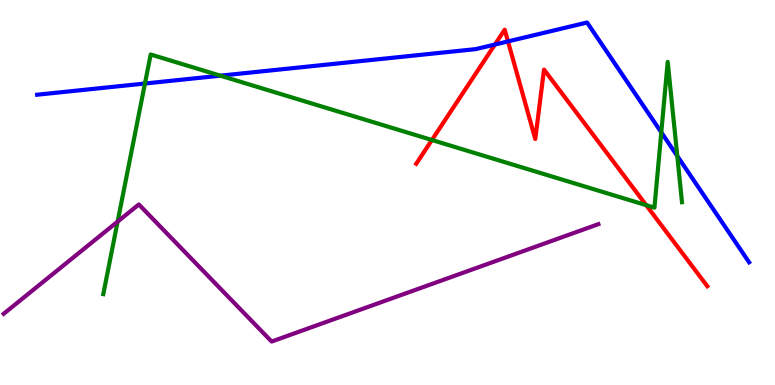[{'lines': ['blue', 'red'], 'intersections': [{'x': 6.39, 'y': 8.84}, {'x': 6.55, 'y': 8.92}]}, {'lines': ['green', 'red'], 'intersections': [{'x': 5.57, 'y': 6.36}, {'x': 8.34, 'y': 4.67}]}, {'lines': ['purple', 'red'], 'intersections': []}, {'lines': ['blue', 'green'], 'intersections': [{'x': 1.87, 'y': 7.83}, {'x': 2.84, 'y': 8.03}, {'x': 8.53, 'y': 6.56}, {'x': 8.74, 'y': 5.95}]}, {'lines': ['blue', 'purple'], 'intersections': []}, {'lines': ['green', 'purple'], 'intersections': [{'x': 1.52, 'y': 4.24}]}]